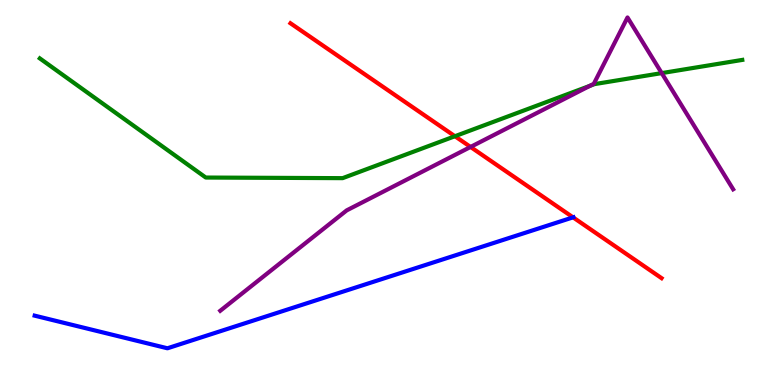[{'lines': ['blue', 'red'], 'intersections': [{'x': 7.39, 'y': 4.35}]}, {'lines': ['green', 'red'], 'intersections': [{'x': 5.87, 'y': 6.46}]}, {'lines': ['purple', 'red'], 'intersections': [{'x': 6.07, 'y': 6.18}]}, {'lines': ['blue', 'green'], 'intersections': []}, {'lines': ['blue', 'purple'], 'intersections': []}, {'lines': ['green', 'purple'], 'intersections': [{'x': 7.61, 'y': 7.77}, {'x': 8.54, 'y': 8.1}]}]